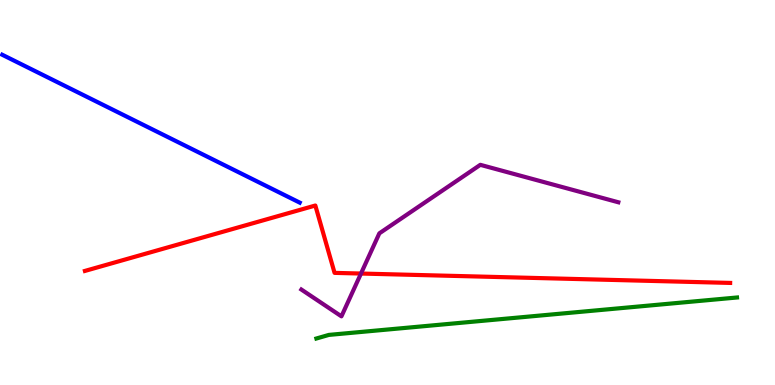[{'lines': ['blue', 'red'], 'intersections': []}, {'lines': ['green', 'red'], 'intersections': []}, {'lines': ['purple', 'red'], 'intersections': [{'x': 4.66, 'y': 2.9}]}, {'lines': ['blue', 'green'], 'intersections': []}, {'lines': ['blue', 'purple'], 'intersections': []}, {'lines': ['green', 'purple'], 'intersections': []}]